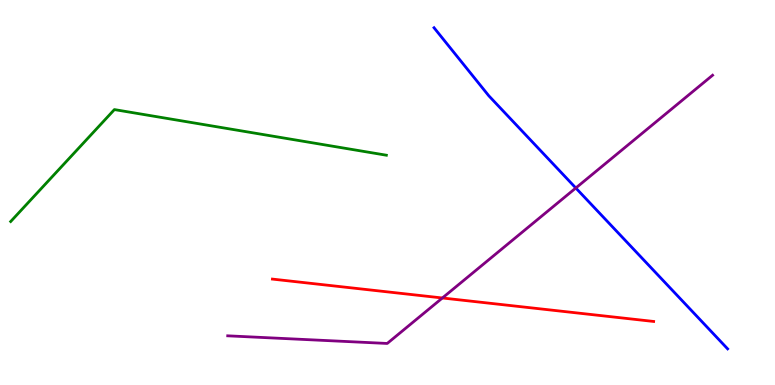[{'lines': ['blue', 'red'], 'intersections': []}, {'lines': ['green', 'red'], 'intersections': []}, {'lines': ['purple', 'red'], 'intersections': [{'x': 5.71, 'y': 2.26}]}, {'lines': ['blue', 'green'], 'intersections': []}, {'lines': ['blue', 'purple'], 'intersections': [{'x': 7.43, 'y': 5.12}]}, {'lines': ['green', 'purple'], 'intersections': []}]